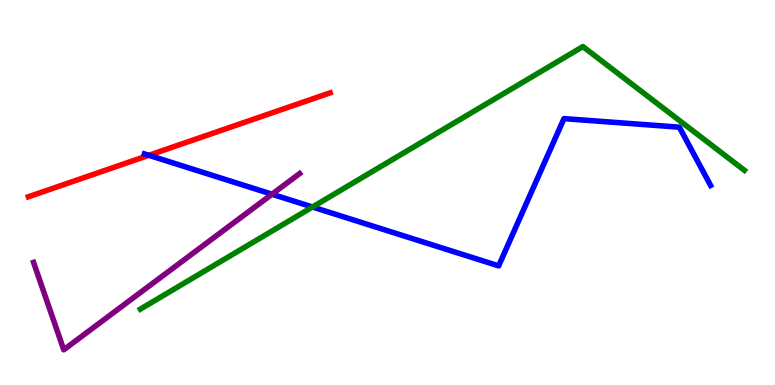[{'lines': ['blue', 'red'], 'intersections': [{'x': 1.92, 'y': 5.97}]}, {'lines': ['green', 'red'], 'intersections': []}, {'lines': ['purple', 'red'], 'intersections': []}, {'lines': ['blue', 'green'], 'intersections': [{'x': 4.03, 'y': 4.62}]}, {'lines': ['blue', 'purple'], 'intersections': [{'x': 3.51, 'y': 4.96}]}, {'lines': ['green', 'purple'], 'intersections': []}]